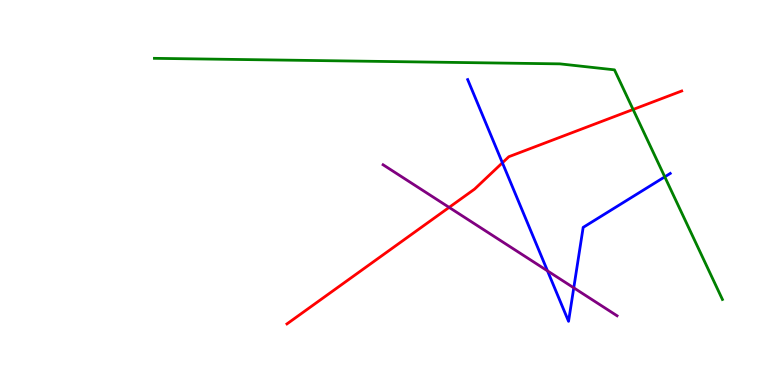[{'lines': ['blue', 'red'], 'intersections': [{'x': 6.48, 'y': 5.77}]}, {'lines': ['green', 'red'], 'intersections': [{'x': 8.17, 'y': 7.16}]}, {'lines': ['purple', 'red'], 'intersections': [{'x': 5.8, 'y': 4.61}]}, {'lines': ['blue', 'green'], 'intersections': [{'x': 8.58, 'y': 5.41}]}, {'lines': ['blue', 'purple'], 'intersections': [{'x': 7.06, 'y': 2.96}, {'x': 7.4, 'y': 2.52}]}, {'lines': ['green', 'purple'], 'intersections': []}]